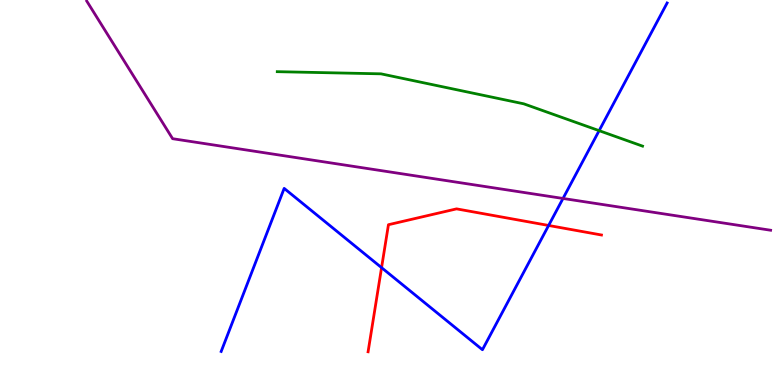[{'lines': ['blue', 'red'], 'intersections': [{'x': 4.92, 'y': 3.05}, {'x': 7.08, 'y': 4.14}]}, {'lines': ['green', 'red'], 'intersections': []}, {'lines': ['purple', 'red'], 'intersections': []}, {'lines': ['blue', 'green'], 'intersections': [{'x': 7.73, 'y': 6.61}]}, {'lines': ['blue', 'purple'], 'intersections': [{'x': 7.26, 'y': 4.85}]}, {'lines': ['green', 'purple'], 'intersections': []}]